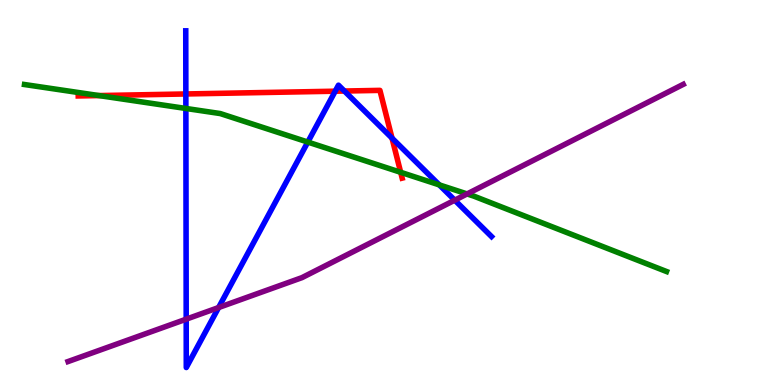[{'lines': ['blue', 'red'], 'intersections': [{'x': 2.4, 'y': 7.56}, {'x': 4.33, 'y': 7.63}, {'x': 4.44, 'y': 7.64}, {'x': 5.06, 'y': 6.41}]}, {'lines': ['green', 'red'], 'intersections': [{'x': 1.28, 'y': 7.52}, {'x': 5.17, 'y': 5.52}]}, {'lines': ['purple', 'red'], 'intersections': []}, {'lines': ['blue', 'green'], 'intersections': [{'x': 2.4, 'y': 7.18}, {'x': 3.97, 'y': 6.31}, {'x': 5.67, 'y': 5.2}]}, {'lines': ['blue', 'purple'], 'intersections': [{'x': 2.4, 'y': 1.71}, {'x': 2.82, 'y': 2.01}, {'x': 5.87, 'y': 4.8}]}, {'lines': ['green', 'purple'], 'intersections': [{'x': 6.03, 'y': 4.96}]}]